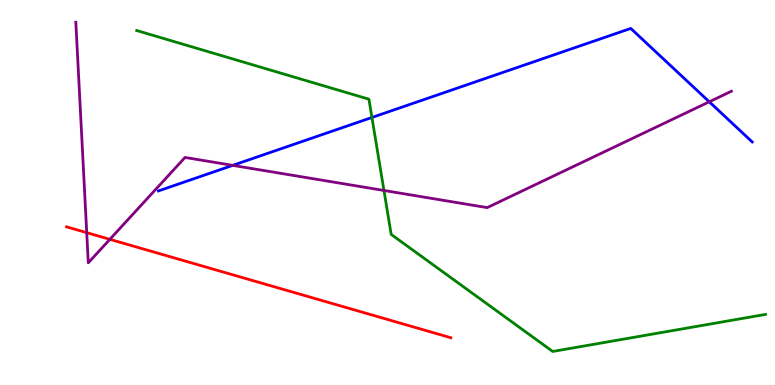[{'lines': ['blue', 'red'], 'intersections': []}, {'lines': ['green', 'red'], 'intersections': []}, {'lines': ['purple', 'red'], 'intersections': [{'x': 1.12, 'y': 3.96}, {'x': 1.42, 'y': 3.78}]}, {'lines': ['blue', 'green'], 'intersections': [{'x': 4.8, 'y': 6.95}]}, {'lines': ['blue', 'purple'], 'intersections': [{'x': 3.0, 'y': 5.7}, {'x': 9.15, 'y': 7.36}]}, {'lines': ['green', 'purple'], 'intersections': [{'x': 4.95, 'y': 5.05}]}]